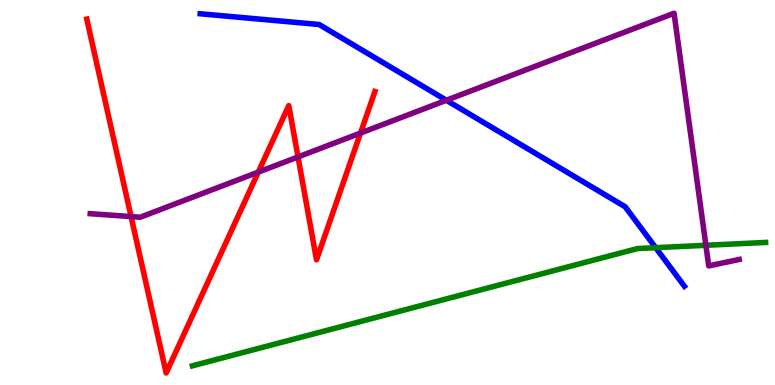[{'lines': ['blue', 'red'], 'intersections': []}, {'lines': ['green', 'red'], 'intersections': []}, {'lines': ['purple', 'red'], 'intersections': [{'x': 1.69, 'y': 4.37}, {'x': 3.33, 'y': 5.53}, {'x': 3.85, 'y': 5.92}, {'x': 4.65, 'y': 6.54}]}, {'lines': ['blue', 'green'], 'intersections': [{'x': 8.46, 'y': 3.57}]}, {'lines': ['blue', 'purple'], 'intersections': [{'x': 5.76, 'y': 7.4}]}, {'lines': ['green', 'purple'], 'intersections': [{'x': 9.11, 'y': 3.63}]}]